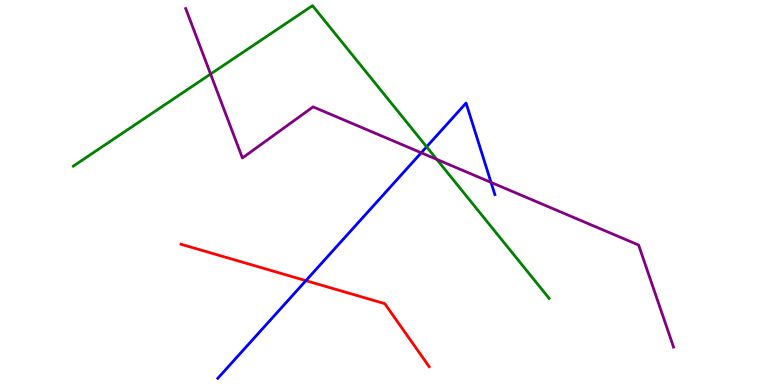[{'lines': ['blue', 'red'], 'intersections': [{'x': 3.95, 'y': 2.71}]}, {'lines': ['green', 'red'], 'intersections': []}, {'lines': ['purple', 'red'], 'intersections': []}, {'lines': ['blue', 'green'], 'intersections': [{'x': 5.5, 'y': 6.19}]}, {'lines': ['blue', 'purple'], 'intersections': [{'x': 5.44, 'y': 6.03}, {'x': 6.34, 'y': 5.26}]}, {'lines': ['green', 'purple'], 'intersections': [{'x': 2.72, 'y': 8.08}, {'x': 5.64, 'y': 5.86}]}]